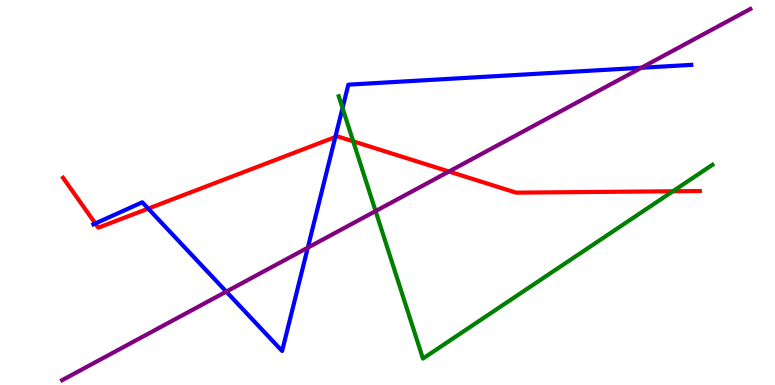[{'lines': ['blue', 'red'], 'intersections': [{'x': 1.23, 'y': 4.2}, {'x': 1.91, 'y': 4.58}, {'x': 4.33, 'y': 6.44}]}, {'lines': ['green', 'red'], 'intersections': [{'x': 4.56, 'y': 6.33}, {'x': 8.68, 'y': 5.03}]}, {'lines': ['purple', 'red'], 'intersections': [{'x': 5.79, 'y': 5.55}]}, {'lines': ['blue', 'green'], 'intersections': [{'x': 4.42, 'y': 7.19}]}, {'lines': ['blue', 'purple'], 'intersections': [{'x': 2.92, 'y': 2.43}, {'x': 3.97, 'y': 3.57}, {'x': 8.28, 'y': 8.24}]}, {'lines': ['green', 'purple'], 'intersections': [{'x': 4.85, 'y': 4.52}]}]